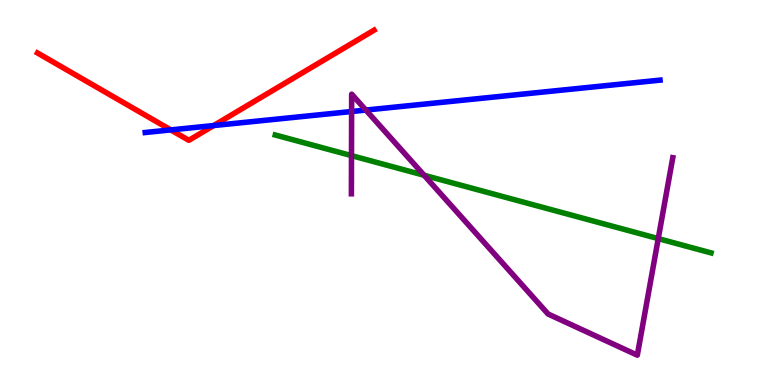[{'lines': ['blue', 'red'], 'intersections': [{'x': 2.2, 'y': 6.63}, {'x': 2.76, 'y': 6.74}]}, {'lines': ['green', 'red'], 'intersections': []}, {'lines': ['purple', 'red'], 'intersections': []}, {'lines': ['blue', 'green'], 'intersections': []}, {'lines': ['blue', 'purple'], 'intersections': [{'x': 4.54, 'y': 7.1}, {'x': 4.72, 'y': 7.14}]}, {'lines': ['green', 'purple'], 'intersections': [{'x': 4.54, 'y': 5.96}, {'x': 5.47, 'y': 5.45}, {'x': 8.49, 'y': 3.8}]}]